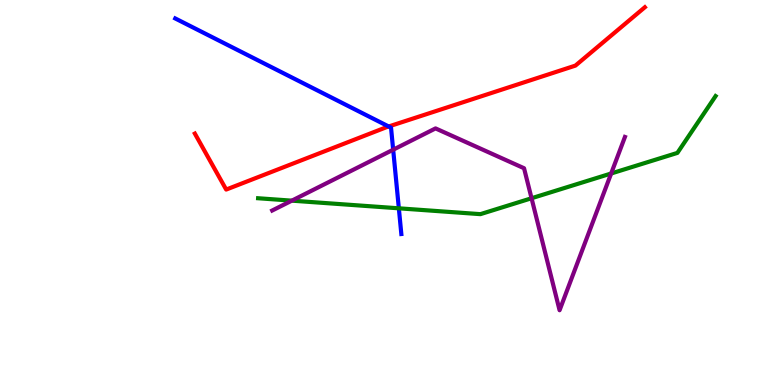[{'lines': ['blue', 'red'], 'intersections': [{'x': 5.02, 'y': 6.71}]}, {'lines': ['green', 'red'], 'intersections': []}, {'lines': ['purple', 'red'], 'intersections': []}, {'lines': ['blue', 'green'], 'intersections': [{'x': 5.15, 'y': 4.59}]}, {'lines': ['blue', 'purple'], 'intersections': [{'x': 5.07, 'y': 6.11}]}, {'lines': ['green', 'purple'], 'intersections': [{'x': 3.77, 'y': 4.79}, {'x': 6.86, 'y': 4.85}, {'x': 7.89, 'y': 5.49}]}]